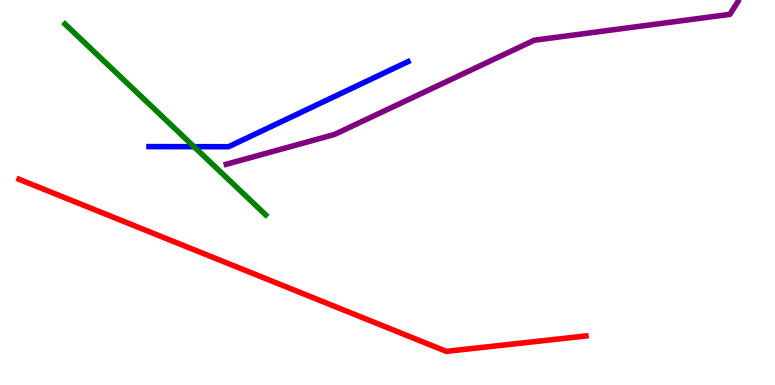[{'lines': ['blue', 'red'], 'intersections': []}, {'lines': ['green', 'red'], 'intersections': []}, {'lines': ['purple', 'red'], 'intersections': []}, {'lines': ['blue', 'green'], 'intersections': [{'x': 2.5, 'y': 6.19}]}, {'lines': ['blue', 'purple'], 'intersections': []}, {'lines': ['green', 'purple'], 'intersections': []}]